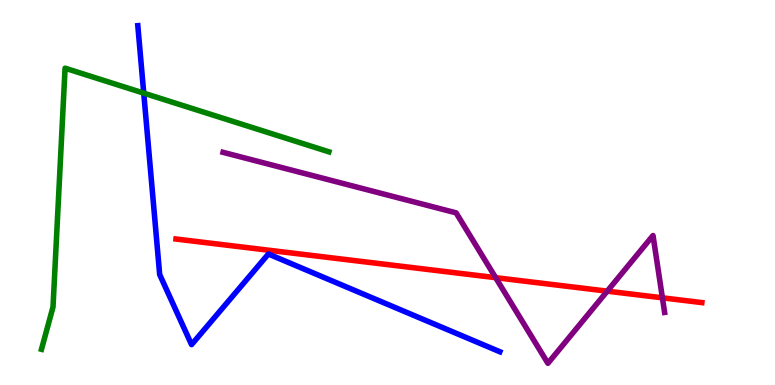[{'lines': ['blue', 'red'], 'intersections': []}, {'lines': ['green', 'red'], 'intersections': []}, {'lines': ['purple', 'red'], 'intersections': [{'x': 6.4, 'y': 2.79}, {'x': 7.84, 'y': 2.44}, {'x': 8.55, 'y': 2.26}]}, {'lines': ['blue', 'green'], 'intersections': [{'x': 1.85, 'y': 7.58}]}, {'lines': ['blue', 'purple'], 'intersections': []}, {'lines': ['green', 'purple'], 'intersections': []}]